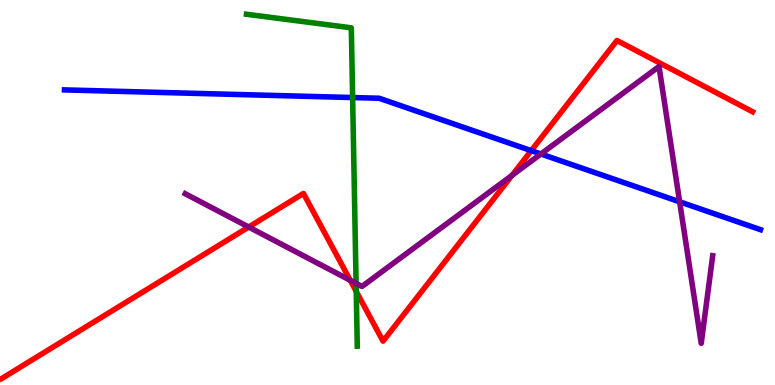[{'lines': ['blue', 'red'], 'intersections': [{'x': 6.85, 'y': 6.09}]}, {'lines': ['green', 'red'], 'intersections': [{'x': 4.6, 'y': 2.43}]}, {'lines': ['purple', 'red'], 'intersections': [{'x': 3.21, 'y': 4.1}, {'x': 4.52, 'y': 2.72}, {'x': 6.61, 'y': 5.44}]}, {'lines': ['blue', 'green'], 'intersections': [{'x': 4.55, 'y': 7.47}]}, {'lines': ['blue', 'purple'], 'intersections': [{'x': 6.98, 'y': 6.0}, {'x': 8.77, 'y': 4.76}]}, {'lines': ['green', 'purple'], 'intersections': [{'x': 4.59, 'y': 2.64}]}]